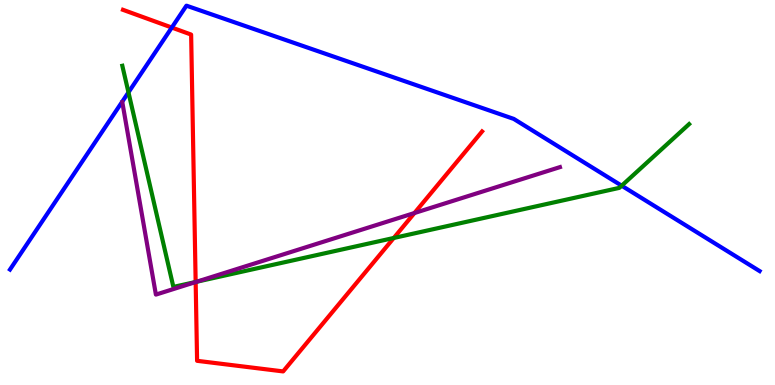[{'lines': ['blue', 'red'], 'intersections': [{'x': 2.22, 'y': 9.28}]}, {'lines': ['green', 'red'], 'intersections': [{'x': 2.52, 'y': 2.68}, {'x': 5.08, 'y': 3.82}]}, {'lines': ['purple', 'red'], 'intersections': [{'x': 2.52, 'y': 2.67}, {'x': 5.35, 'y': 4.47}]}, {'lines': ['blue', 'green'], 'intersections': [{'x': 1.66, 'y': 7.6}, {'x': 8.02, 'y': 5.18}]}, {'lines': ['blue', 'purple'], 'intersections': []}, {'lines': ['green', 'purple'], 'intersections': [{'x': 2.54, 'y': 2.68}]}]